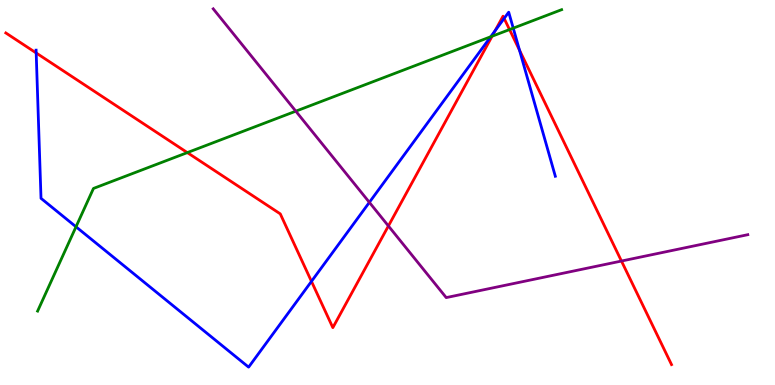[{'lines': ['blue', 'red'], 'intersections': [{'x': 0.467, 'y': 8.62}, {'x': 4.02, 'y': 2.69}, {'x': 6.39, 'y': 9.2}, {'x': 6.51, 'y': 9.52}, {'x': 6.7, 'y': 8.7}]}, {'lines': ['green', 'red'], 'intersections': [{'x': 2.42, 'y': 6.04}, {'x': 6.35, 'y': 9.06}, {'x': 6.57, 'y': 9.23}]}, {'lines': ['purple', 'red'], 'intersections': [{'x': 5.01, 'y': 4.13}, {'x': 8.02, 'y': 3.22}]}, {'lines': ['blue', 'green'], 'intersections': [{'x': 0.981, 'y': 4.11}, {'x': 6.33, 'y': 9.05}, {'x': 6.62, 'y': 9.27}]}, {'lines': ['blue', 'purple'], 'intersections': [{'x': 4.77, 'y': 4.74}]}, {'lines': ['green', 'purple'], 'intersections': [{'x': 3.82, 'y': 7.11}]}]